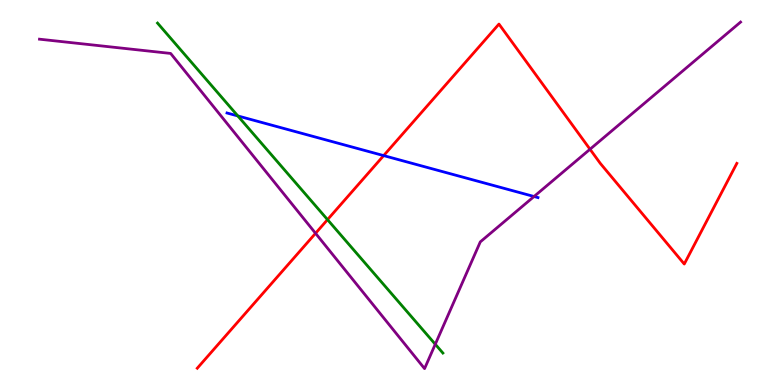[{'lines': ['blue', 'red'], 'intersections': [{'x': 4.95, 'y': 5.96}]}, {'lines': ['green', 'red'], 'intersections': [{'x': 4.23, 'y': 4.29}]}, {'lines': ['purple', 'red'], 'intersections': [{'x': 4.07, 'y': 3.94}, {'x': 7.61, 'y': 6.12}]}, {'lines': ['blue', 'green'], 'intersections': [{'x': 3.07, 'y': 6.99}]}, {'lines': ['blue', 'purple'], 'intersections': [{'x': 6.89, 'y': 4.9}]}, {'lines': ['green', 'purple'], 'intersections': [{'x': 5.62, 'y': 1.06}]}]